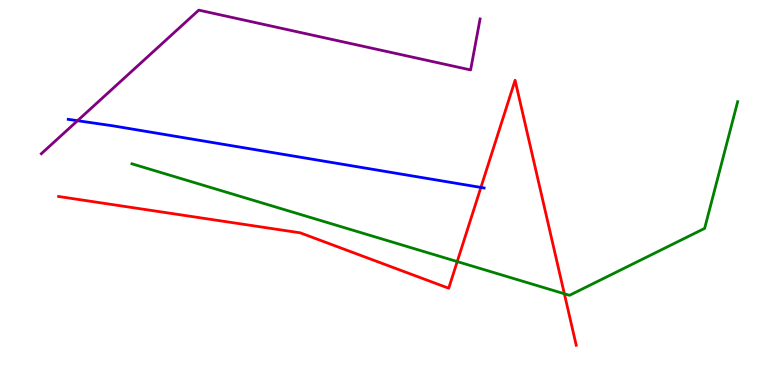[{'lines': ['blue', 'red'], 'intersections': [{'x': 6.21, 'y': 5.13}]}, {'lines': ['green', 'red'], 'intersections': [{'x': 5.9, 'y': 3.21}, {'x': 7.28, 'y': 2.37}]}, {'lines': ['purple', 'red'], 'intersections': []}, {'lines': ['blue', 'green'], 'intersections': []}, {'lines': ['blue', 'purple'], 'intersections': [{'x': 1.0, 'y': 6.87}]}, {'lines': ['green', 'purple'], 'intersections': []}]